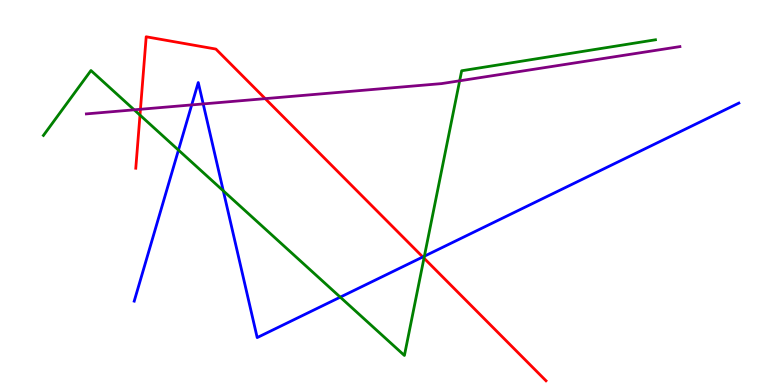[{'lines': ['blue', 'red'], 'intersections': [{'x': 5.46, 'y': 3.33}]}, {'lines': ['green', 'red'], 'intersections': [{'x': 1.81, 'y': 7.01}, {'x': 5.47, 'y': 3.29}]}, {'lines': ['purple', 'red'], 'intersections': [{'x': 1.81, 'y': 7.16}, {'x': 3.42, 'y': 7.44}]}, {'lines': ['blue', 'green'], 'intersections': [{'x': 2.3, 'y': 6.1}, {'x': 2.88, 'y': 5.04}, {'x': 4.39, 'y': 2.28}, {'x': 5.48, 'y': 3.35}]}, {'lines': ['blue', 'purple'], 'intersections': [{'x': 2.47, 'y': 7.28}, {'x': 2.62, 'y': 7.3}]}, {'lines': ['green', 'purple'], 'intersections': [{'x': 1.73, 'y': 7.15}, {'x': 5.93, 'y': 7.9}]}]